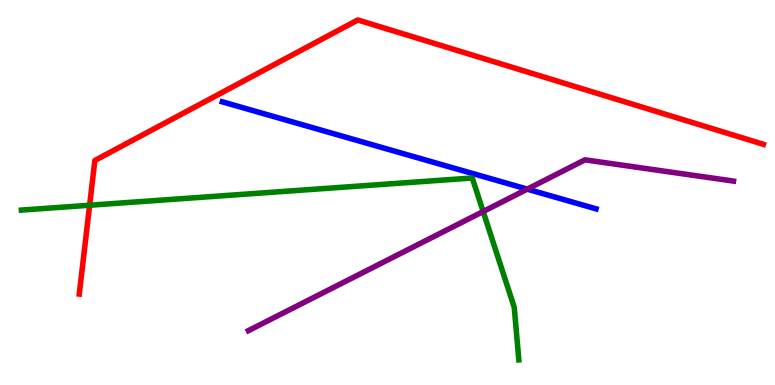[{'lines': ['blue', 'red'], 'intersections': []}, {'lines': ['green', 'red'], 'intersections': [{'x': 1.16, 'y': 4.67}]}, {'lines': ['purple', 'red'], 'intersections': []}, {'lines': ['blue', 'green'], 'intersections': []}, {'lines': ['blue', 'purple'], 'intersections': [{'x': 6.8, 'y': 5.09}]}, {'lines': ['green', 'purple'], 'intersections': [{'x': 6.23, 'y': 4.51}]}]